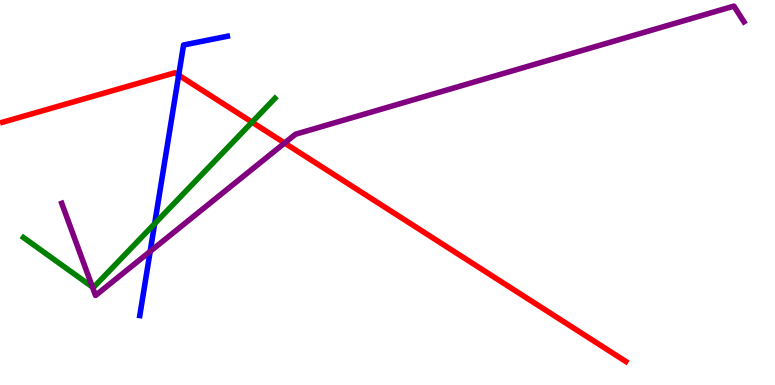[{'lines': ['blue', 'red'], 'intersections': [{'x': 2.31, 'y': 8.05}]}, {'lines': ['green', 'red'], 'intersections': [{'x': 3.25, 'y': 6.83}]}, {'lines': ['purple', 'red'], 'intersections': [{'x': 3.67, 'y': 6.29}]}, {'lines': ['blue', 'green'], 'intersections': [{'x': 2.0, 'y': 4.19}]}, {'lines': ['blue', 'purple'], 'intersections': [{'x': 1.94, 'y': 3.47}]}, {'lines': ['green', 'purple'], 'intersections': [{'x': 1.19, 'y': 2.54}]}]